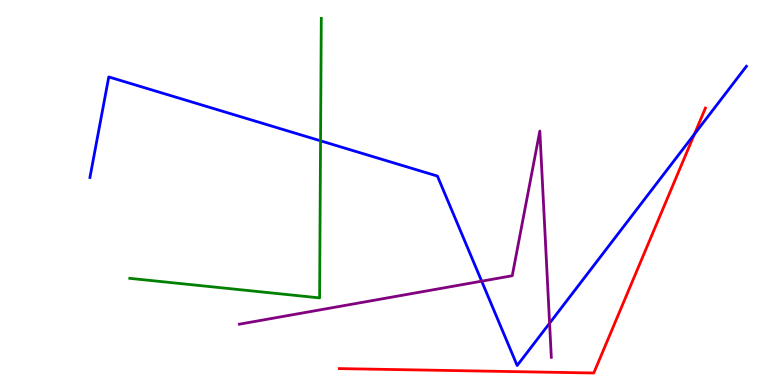[{'lines': ['blue', 'red'], 'intersections': [{'x': 8.96, 'y': 6.52}]}, {'lines': ['green', 'red'], 'intersections': []}, {'lines': ['purple', 'red'], 'intersections': []}, {'lines': ['blue', 'green'], 'intersections': [{'x': 4.14, 'y': 6.34}]}, {'lines': ['blue', 'purple'], 'intersections': [{'x': 6.22, 'y': 2.7}, {'x': 7.09, 'y': 1.6}]}, {'lines': ['green', 'purple'], 'intersections': []}]